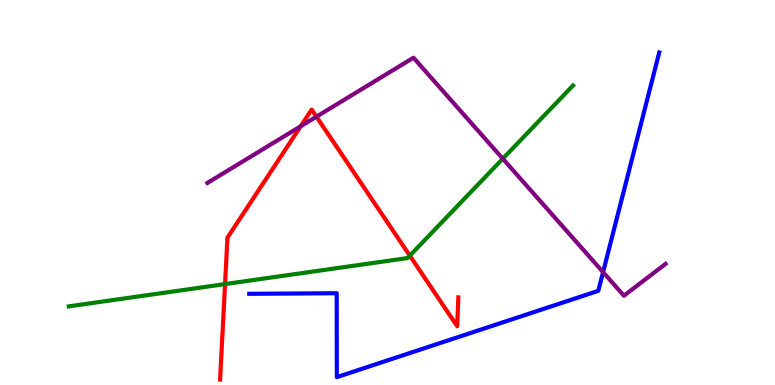[{'lines': ['blue', 'red'], 'intersections': []}, {'lines': ['green', 'red'], 'intersections': [{'x': 2.9, 'y': 2.62}, {'x': 5.29, 'y': 3.36}]}, {'lines': ['purple', 'red'], 'intersections': [{'x': 3.88, 'y': 6.72}, {'x': 4.08, 'y': 6.97}]}, {'lines': ['blue', 'green'], 'intersections': []}, {'lines': ['blue', 'purple'], 'intersections': [{'x': 7.78, 'y': 2.93}]}, {'lines': ['green', 'purple'], 'intersections': [{'x': 6.49, 'y': 5.88}]}]